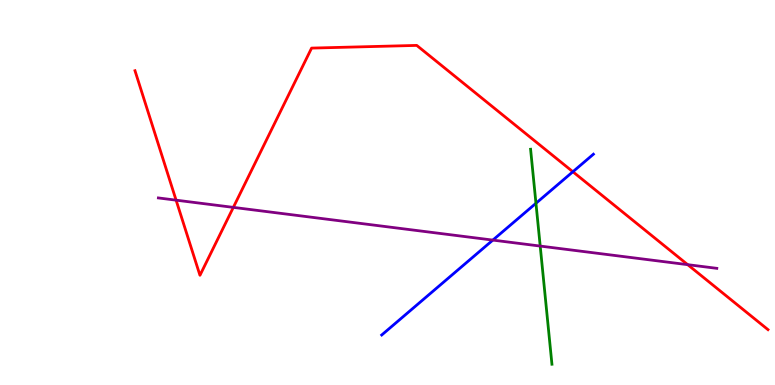[{'lines': ['blue', 'red'], 'intersections': [{'x': 7.39, 'y': 5.54}]}, {'lines': ['green', 'red'], 'intersections': []}, {'lines': ['purple', 'red'], 'intersections': [{'x': 2.27, 'y': 4.8}, {'x': 3.01, 'y': 4.61}, {'x': 8.87, 'y': 3.13}]}, {'lines': ['blue', 'green'], 'intersections': [{'x': 6.92, 'y': 4.72}]}, {'lines': ['blue', 'purple'], 'intersections': [{'x': 6.36, 'y': 3.76}]}, {'lines': ['green', 'purple'], 'intersections': [{'x': 6.97, 'y': 3.61}]}]